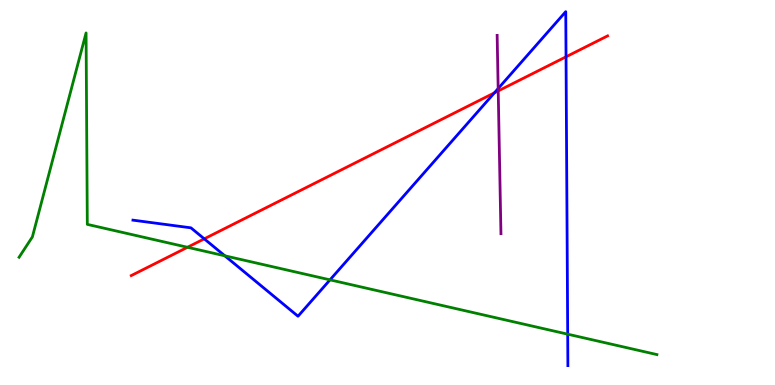[{'lines': ['blue', 'red'], 'intersections': [{'x': 2.64, 'y': 3.8}, {'x': 6.38, 'y': 7.59}, {'x': 7.3, 'y': 8.52}]}, {'lines': ['green', 'red'], 'intersections': [{'x': 2.42, 'y': 3.58}]}, {'lines': ['purple', 'red'], 'intersections': [{'x': 6.43, 'y': 7.64}]}, {'lines': ['blue', 'green'], 'intersections': [{'x': 2.9, 'y': 3.36}, {'x': 4.26, 'y': 2.73}, {'x': 7.33, 'y': 1.32}]}, {'lines': ['blue', 'purple'], 'intersections': [{'x': 6.43, 'y': 7.7}]}, {'lines': ['green', 'purple'], 'intersections': []}]